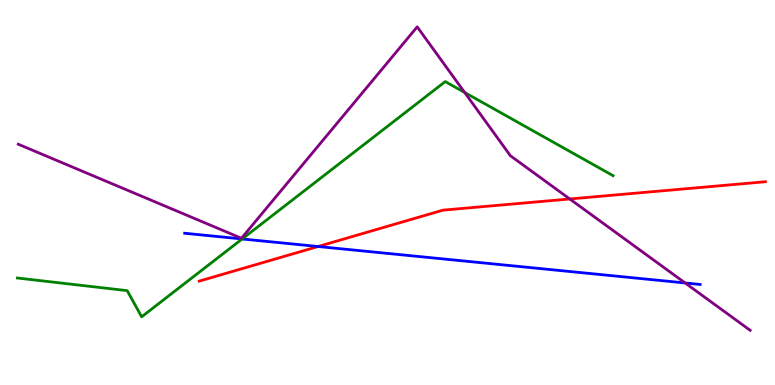[{'lines': ['blue', 'red'], 'intersections': [{'x': 4.1, 'y': 3.6}]}, {'lines': ['green', 'red'], 'intersections': []}, {'lines': ['purple', 'red'], 'intersections': [{'x': 7.35, 'y': 4.83}]}, {'lines': ['blue', 'green'], 'intersections': [{'x': 3.12, 'y': 3.79}]}, {'lines': ['blue', 'purple'], 'intersections': [{'x': 8.84, 'y': 2.65}]}, {'lines': ['green', 'purple'], 'intersections': [{'x': 6.0, 'y': 7.6}]}]